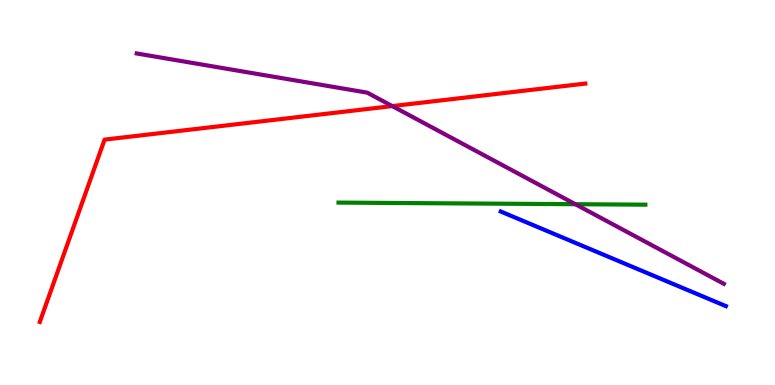[{'lines': ['blue', 'red'], 'intersections': []}, {'lines': ['green', 'red'], 'intersections': []}, {'lines': ['purple', 'red'], 'intersections': [{'x': 5.06, 'y': 7.24}]}, {'lines': ['blue', 'green'], 'intersections': []}, {'lines': ['blue', 'purple'], 'intersections': []}, {'lines': ['green', 'purple'], 'intersections': [{'x': 7.42, 'y': 4.7}]}]